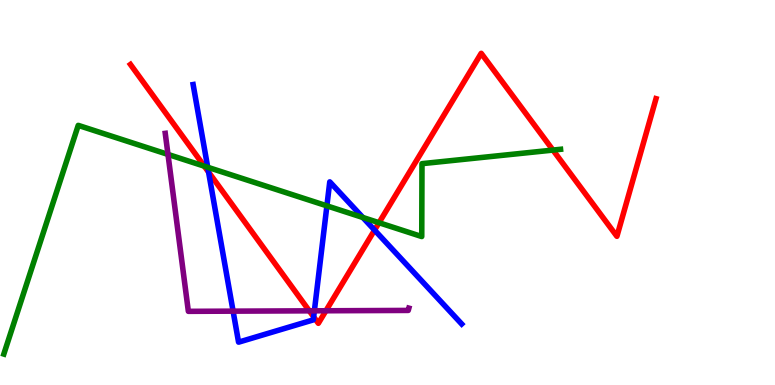[{'lines': ['blue', 'red'], 'intersections': [{'x': 2.69, 'y': 5.53}, {'x': 4.05, 'y': 1.77}, {'x': 4.83, 'y': 4.02}]}, {'lines': ['green', 'red'], 'intersections': [{'x': 2.64, 'y': 5.68}, {'x': 4.89, 'y': 4.22}, {'x': 7.13, 'y': 6.1}]}, {'lines': ['purple', 'red'], 'intersections': [{'x': 3.99, 'y': 1.93}, {'x': 4.21, 'y': 1.93}]}, {'lines': ['blue', 'green'], 'intersections': [{'x': 2.68, 'y': 5.66}, {'x': 4.22, 'y': 4.65}, {'x': 4.68, 'y': 4.35}]}, {'lines': ['blue', 'purple'], 'intersections': [{'x': 3.01, 'y': 1.92}, {'x': 4.06, 'y': 1.93}]}, {'lines': ['green', 'purple'], 'intersections': [{'x': 2.17, 'y': 5.99}]}]